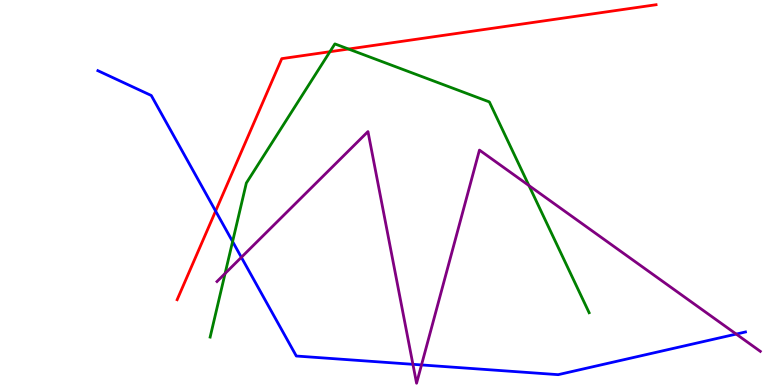[{'lines': ['blue', 'red'], 'intersections': [{'x': 2.78, 'y': 4.52}]}, {'lines': ['green', 'red'], 'intersections': [{'x': 4.26, 'y': 8.66}, {'x': 4.5, 'y': 8.73}]}, {'lines': ['purple', 'red'], 'intersections': []}, {'lines': ['blue', 'green'], 'intersections': [{'x': 3.0, 'y': 3.73}]}, {'lines': ['blue', 'purple'], 'intersections': [{'x': 3.11, 'y': 3.32}, {'x': 5.33, 'y': 0.537}, {'x': 5.44, 'y': 0.521}, {'x': 9.5, 'y': 1.32}]}, {'lines': ['green', 'purple'], 'intersections': [{'x': 2.9, 'y': 2.9}, {'x': 6.83, 'y': 5.18}]}]